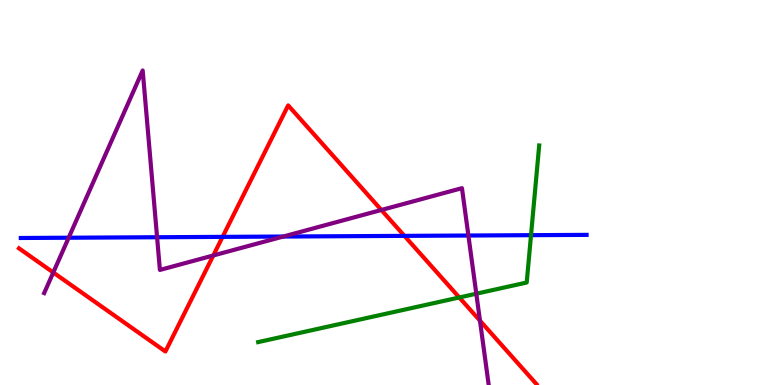[{'lines': ['blue', 'red'], 'intersections': [{'x': 2.87, 'y': 3.85}, {'x': 5.22, 'y': 3.87}]}, {'lines': ['green', 'red'], 'intersections': [{'x': 5.93, 'y': 2.27}]}, {'lines': ['purple', 'red'], 'intersections': [{'x': 0.688, 'y': 2.92}, {'x': 2.75, 'y': 3.36}, {'x': 4.92, 'y': 4.55}, {'x': 6.19, 'y': 1.67}]}, {'lines': ['blue', 'green'], 'intersections': [{'x': 6.85, 'y': 3.89}]}, {'lines': ['blue', 'purple'], 'intersections': [{'x': 0.886, 'y': 3.83}, {'x': 2.03, 'y': 3.84}, {'x': 3.66, 'y': 3.86}, {'x': 6.04, 'y': 3.88}]}, {'lines': ['green', 'purple'], 'intersections': [{'x': 6.15, 'y': 2.37}]}]